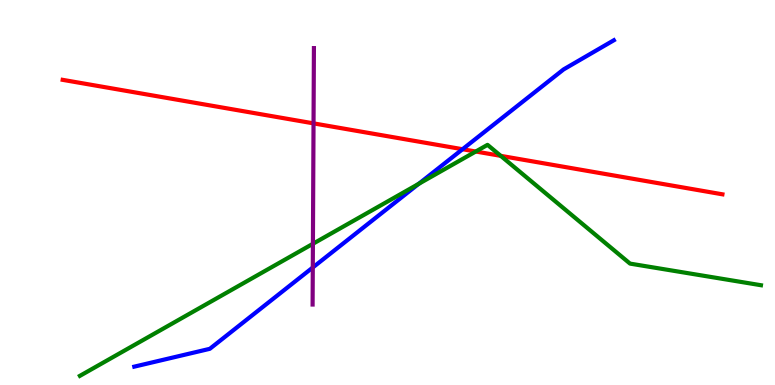[{'lines': ['blue', 'red'], 'intersections': [{'x': 5.97, 'y': 6.12}]}, {'lines': ['green', 'red'], 'intersections': [{'x': 6.14, 'y': 6.06}, {'x': 6.46, 'y': 5.95}]}, {'lines': ['purple', 'red'], 'intersections': [{'x': 4.05, 'y': 6.8}]}, {'lines': ['blue', 'green'], 'intersections': [{'x': 5.4, 'y': 5.22}]}, {'lines': ['blue', 'purple'], 'intersections': [{'x': 4.04, 'y': 3.05}]}, {'lines': ['green', 'purple'], 'intersections': [{'x': 4.04, 'y': 3.67}]}]